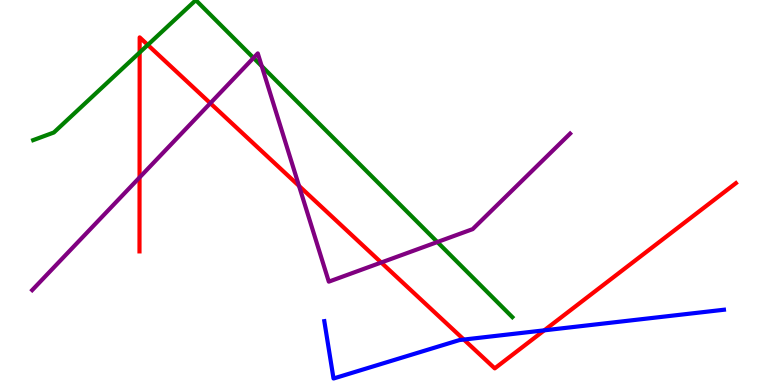[{'lines': ['blue', 'red'], 'intersections': [{'x': 5.99, 'y': 1.18}, {'x': 7.02, 'y': 1.42}]}, {'lines': ['green', 'red'], 'intersections': [{'x': 1.8, 'y': 8.64}, {'x': 1.91, 'y': 8.83}]}, {'lines': ['purple', 'red'], 'intersections': [{'x': 1.8, 'y': 5.39}, {'x': 2.71, 'y': 7.32}, {'x': 3.86, 'y': 5.17}, {'x': 4.92, 'y': 3.18}]}, {'lines': ['blue', 'green'], 'intersections': []}, {'lines': ['blue', 'purple'], 'intersections': []}, {'lines': ['green', 'purple'], 'intersections': [{'x': 3.27, 'y': 8.5}, {'x': 3.38, 'y': 8.28}, {'x': 5.64, 'y': 3.71}]}]